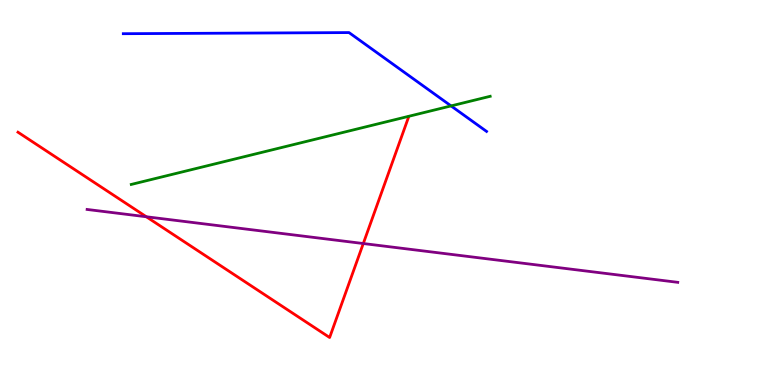[{'lines': ['blue', 'red'], 'intersections': []}, {'lines': ['green', 'red'], 'intersections': []}, {'lines': ['purple', 'red'], 'intersections': [{'x': 1.89, 'y': 4.37}, {'x': 4.69, 'y': 3.67}]}, {'lines': ['blue', 'green'], 'intersections': [{'x': 5.82, 'y': 7.25}]}, {'lines': ['blue', 'purple'], 'intersections': []}, {'lines': ['green', 'purple'], 'intersections': []}]